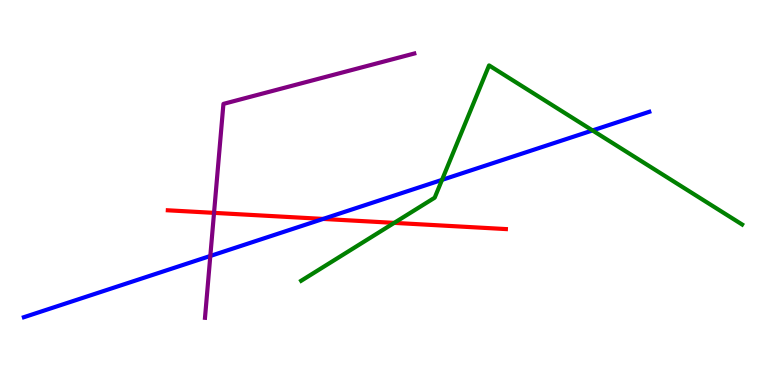[{'lines': ['blue', 'red'], 'intersections': [{'x': 4.17, 'y': 4.31}]}, {'lines': ['green', 'red'], 'intersections': [{'x': 5.09, 'y': 4.21}]}, {'lines': ['purple', 'red'], 'intersections': [{'x': 2.76, 'y': 4.47}]}, {'lines': ['blue', 'green'], 'intersections': [{'x': 5.7, 'y': 5.33}, {'x': 7.65, 'y': 6.61}]}, {'lines': ['blue', 'purple'], 'intersections': [{'x': 2.71, 'y': 3.35}]}, {'lines': ['green', 'purple'], 'intersections': []}]